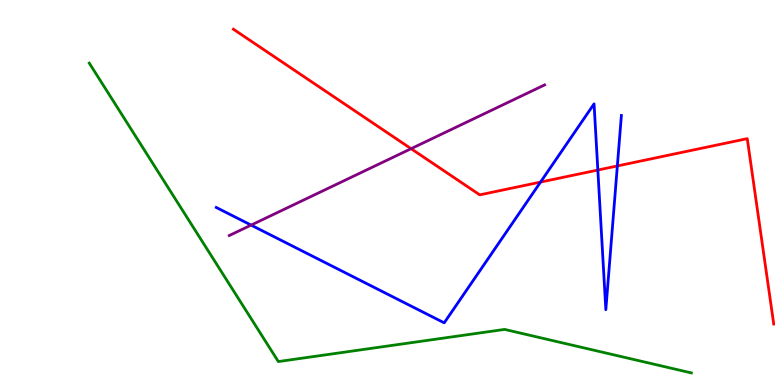[{'lines': ['blue', 'red'], 'intersections': [{'x': 6.97, 'y': 5.27}, {'x': 7.71, 'y': 5.58}, {'x': 7.97, 'y': 5.69}]}, {'lines': ['green', 'red'], 'intersections': []}, {'lines': ['purple', 'red'], 'intersections': [{'x': 5.3, 'y': 6.14}]}, {'lines': ['blue', 'green'], 'intersections': []}, {'lines': ['blue', 'purple'], 'intersections': [{'x': 3.24, 'y': 4.15}]}, {'lines': ['green', 'purple'], 'intersections': []}]